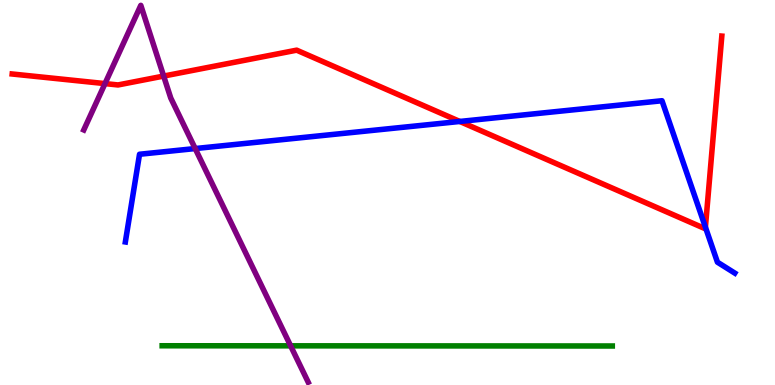[{'lines': ['blue', 'red'], 'intersections': [{'x': 5.93, 'y': 6.85}, {'x': 9.1, 'y': 4.1}]}, {'lines': ['green', 'red'], 'intersections': []}, {'lines': ['purple', 'red'], 'intersections': [{'x': 1.35, 'y': 7.83}, {'x': 2.11, 'y': 8.02}]}, {'lines': ['blue', 'green'], 'intersections': []}, {'lines': ['blue', 'purple'], 'intersections': [{'x': 2.52, 'y': 6.14}]}, {'lines': ['green', 'purple'], 'intersections': [{'x': 3.75, 'y': 1.02}]}]